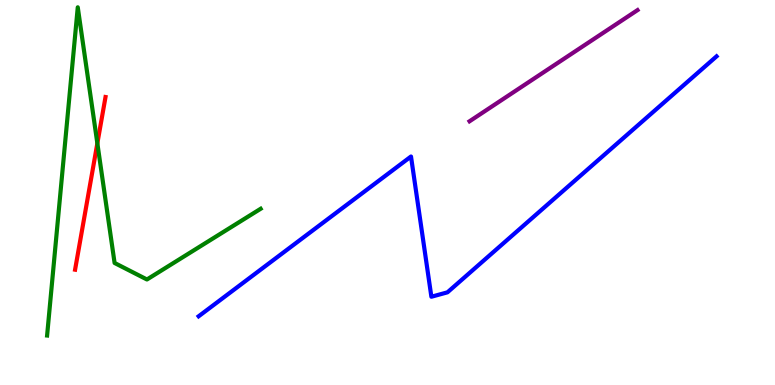[{'lines': ['blue', 'red'], 'intersections': []}, {'lines': ['green', 'red'], 'intersections': [{'x': 1.26, 'y': 6.28}]}, {'lines': ['purple', 'red'], 'intersections': []}, {'lines': ['blue', 'green'], 'intersections': []}, {'lines': ['blue', 'purple'], 'intersections': []}, {'lines': ['green', 'purple'], 'intersections': []}]